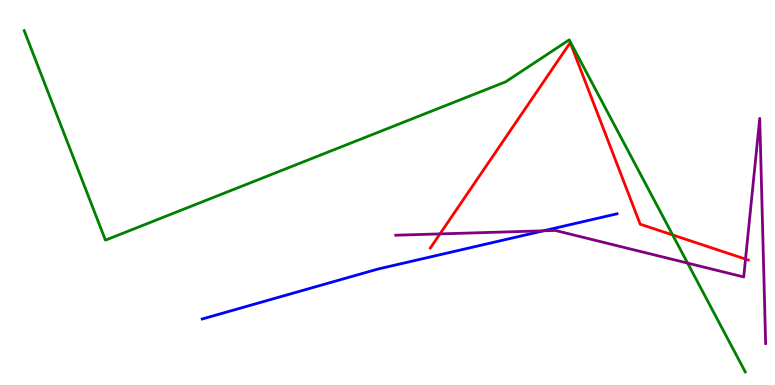[{'lines': ['blue', 'red'], 'intersections': []}, {'lines': ['green', 'red'], 'intersections': [{'x': 8.68, 'y': 3.9}]}, {'lines': ['purple', 'red'], 'intersections': [{'x': 5.68, 'y': 3.92}, {'x': 9.62, 'y': 3.27}]}, {'lines': ['blue', 'green'], 'intersections': []}, {'lines': ['blue', 'purple'], 'intersections': [{'x': 7.01, 'y': 4.01}]}, {'lines': ['green', 'purple'], 'intersections': [{'x': 8.87, 'y': 3.17}]}]